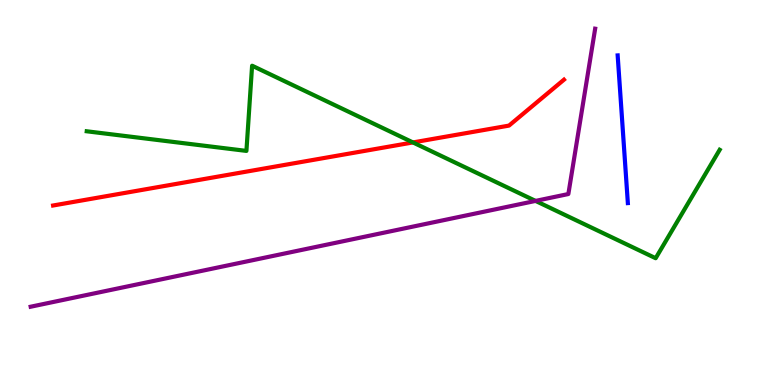[{'lines': ['blue', 'red'], 'intersections': []}, {'lines': ['green', 'red'], 'intersections': [{'x': 5.33, 'y': 6.3}]}, {'lines': ['purple', 'red'], 'intersections': []}, {'lines': ['blue', 'green'], 'intersections': []}, {'lines': ['blue', 'purple'], 'intersections': []}, {'lines': ['green', 'purple'], 'intersections': [{'x': 6.91, 'y': 4.78}]}]